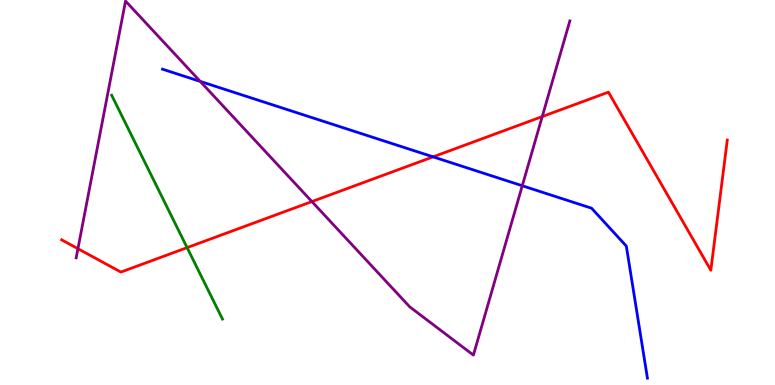[{'lines': ['blue', 'red'], 'intersections': [{'x': 5.59, 'y': 5.93}]}, {'lines': ['green', 'red'], 'intersections': [{'x': 2.41, 'y': 3.57}]}, {'lines': ['purple', 'red'], 'intersections': [{'x': 1.01, 'y': 3.54}, {'x': 4.02, 'y': 4.76}, {'x': 7.0, 'y': 6.97}]}, {'lines': ['blue', 'green'], 'intersections': []}, {'lines': ['blue', 'purple'], 'intersections': [{'x': 2.58, 'y': 7.89}, {'x': 6.74, 'y': 5.18}]}, {'lines': ['green', 'purple'], 'intersections': []}]